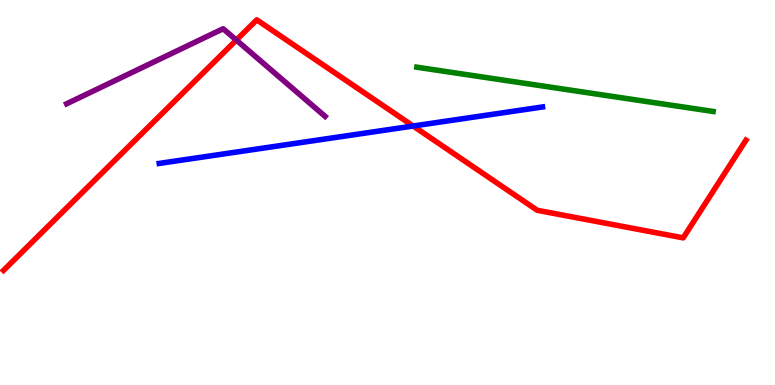[{'lines': ['blue', 'red'], 'intersections': [{'x': 5.33, 'y': 6.73}]}, {'lines': ['green', 'red'], 'intersections': []}, {'lines': ['purple', 'red'], 'intersections': [{'x': 3.05, 'y': 8.96}]}, {'lines': ['blue', 'green'], 'intersections': []}, {'lines': ['blue', 'purple'], 'intersections': []}, {'lines': ['green', 'purple'], 'intersections': []}]